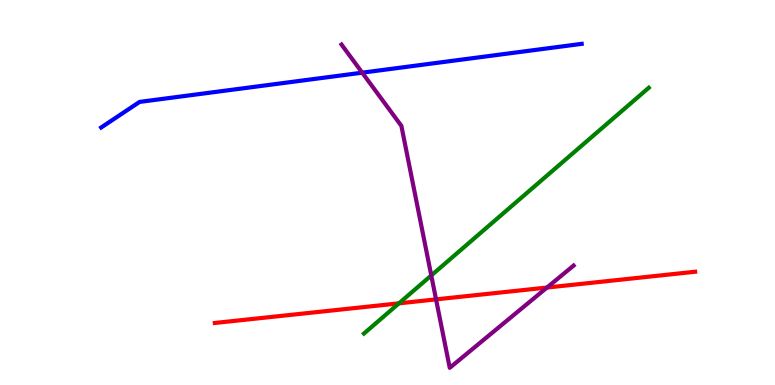[{'lines': ['blue', 'red'], 'intersections': []}, {'lines': ['green', 'red'], 'intersections': [{'x': 5.15, 'y': 2.12}]}, {'lines': ['purple', 'red'], 'intersections': [{'x': 5.63, 'y': 2.22}, {'x': 7.06, 'y': 2.53}]}, {'lines': ['blue', 'green'], 'intersections': []}, {'lines': ['blue', 'purple'], 'intersections': [{'x': 4.67, 'y': 8.11}]}, {'lines': ['green', 'purple'], 'intersections': [{'x': 5.56, 'y': 2.85}]}]